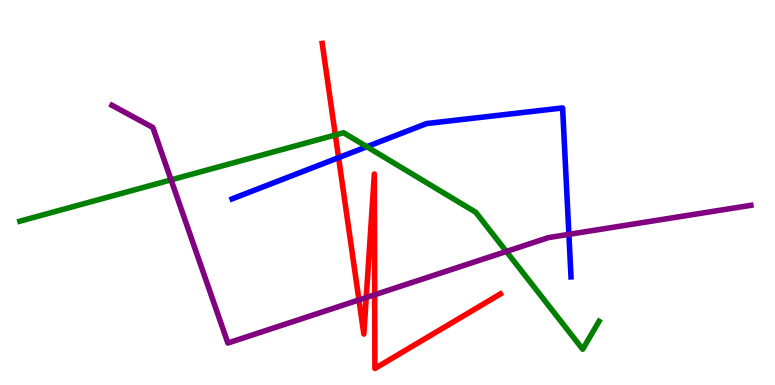[{'lines': ['blue', 'red'], 'intersections': [{'x': 4.37, 'y': 5.91}]}, {'lines': ['green', 'red'], 'intersections': [{'x': 4.33, 'y': 6.49}]}, {'lines': ['purple', 'red'], 'intersections': [{'x': 4.63, 'y': 2.21}, {'x': 4.73, 'y': 2.27}, {'x': 4.83, 'y': 2.34}]}, {'lines': ['blue', 'green'], 'intersections': [{'x': 4.73, 'y': 6.19}]}, {'lines': ['blue', 'purple'], 'intersections': [{'x': 7.34, 'y': 3.91}]}, {'lines': ['green', 'purple'], 'intersections': [{'x': 2.21, 'y': 5.33}, {'x': 6.53, 'y': 3.47}]}]